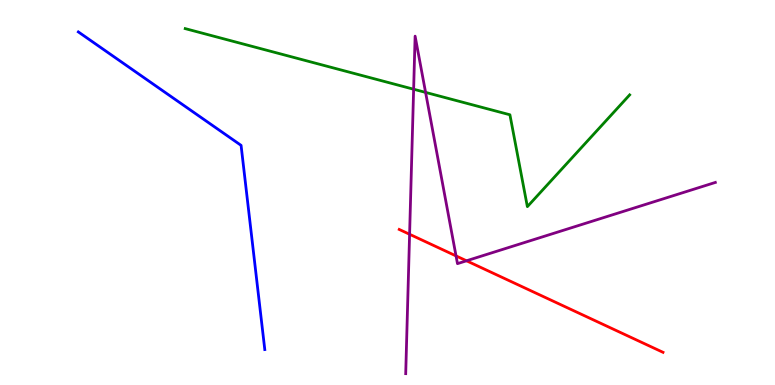[{'lines': ['blue', 'red'], 'intersections': []}, {'lines': ['green', 'red'], 'intersections': []}, {'lines': ['purple', 'red'], 'intersections': [{'x': 5.29, 'y': 3.91}, {'x': 5.88, 'y': 3.35}, {'x': 6.02, 'y': 3.23}]}, {'lines': ['blue', 'green'], 'intersections': []}, {'lines': ['blue', 'purple'], 'intersections': []}, {'lines': ['green', 'purple'], 'intersections': [{'x': 5.34, 'y': 7.68}, {'x': 5.49, 'y': 7.6}]}]